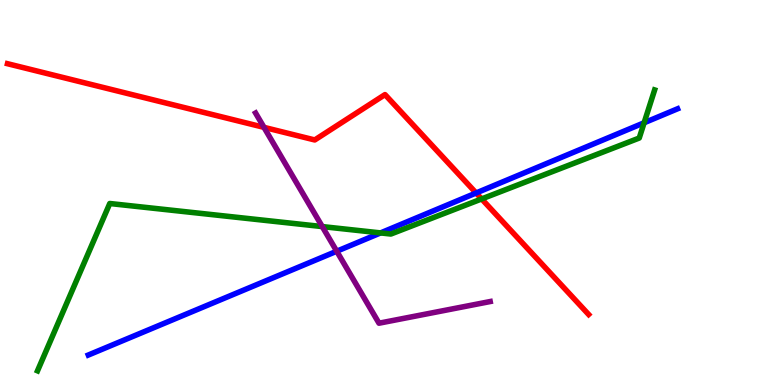[{'lines': ['blue', 'red'], 'intersections': [{'x': 6.14, 'y': 4.99}]}, {'lines': ['green', 'red'], 'intersections': [{'x': 6.21, 'y': 4.83}]}, {'lines': ['purple', 'red'], 'intersections': [{'x': 3.41, 'y': 6.69}]}, {'lines': ['blue', 'green'], 'intersections': [{'x': 4.91, 'y': 3.95}, {'x': 8.31, 'y': 6.81}]}, {'lines': ['blue', 'purple'], 'intersections': [{'x': 4.34, 'y': 3.47}]}, {'lines': ['green', 'purple'], 'intersections': [{'x': 4.16, 'y': 4.11}]}]